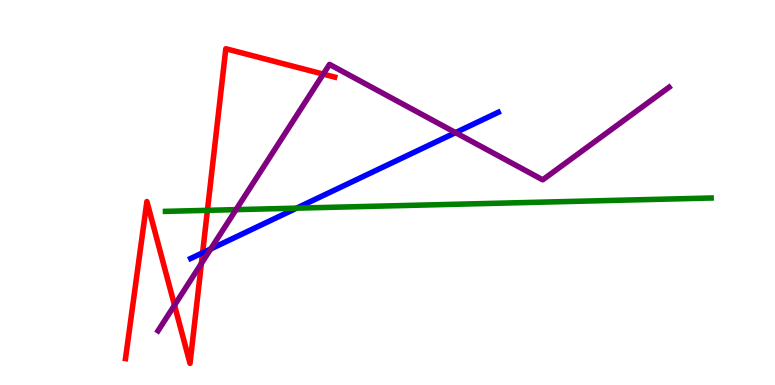[{'lines': ['blue', 'red'], 'intersections': [{'x': 2.61, 'y': 3.43}]}, {'lines': ['green', 'red'], 'intersections': [{'x': 2.68, 'y': 4.54}]}, {'lines': ['purple', 'red'], 'intersections': [{'x': 2.25, 'y': 2.07}, {'x': 2.6, 'y': 3.16}, {'x': 4.17, 'y': 8.07}]}, {'lines': ['blue', 'green'], 'intersections': [{'x': 3.83, 'y': 4.59}]}, {'lines': ['blue', 'purple'], 'intersections': [{'x': 2.72, 'y': 3.53}, {'x': 5.88, 'y': 6.56}]}, {'lines': ['green', 'purple'], 'intersections': [{'x': 3.05, 'y': 4.55}]}]